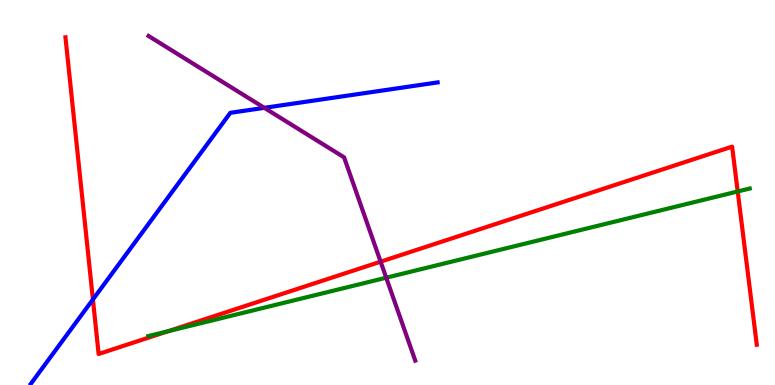[{'lines': ['blue', 'red'], 'intersections': [{'x': 1.2, 'y': 2.22}]}, {'lines': ['green', 'red'], 'intersections': [{'x': 2.17, 'y': 1.4}, {'x': 9.52, 'y': 5.03}]}, {'lines': ['purple', 'red'], 'intersections': [{'x': 4.91, 'y': 3.2}]}, {'lines': ['blue', 'green'], 'intersections': []}, {'lines': ['blue', 'purple'], 'intersections': [{'x': 3.41, 'y': 7.2}]}, {'lines': ['green', 'purple'], 'intersections': [{'x': 4.98, 'y': 2.79}]}]